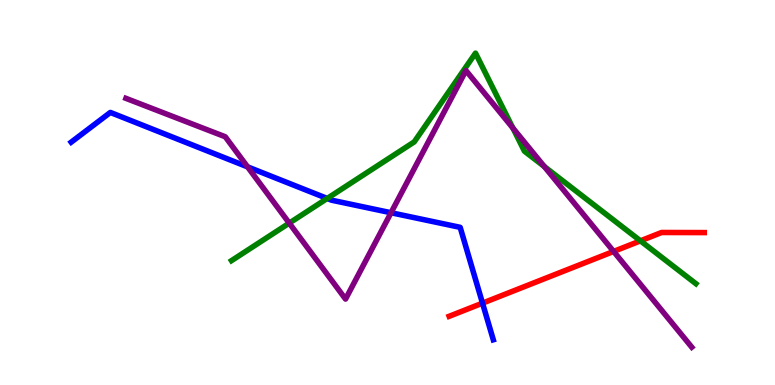[{'lines': ['blue', 'red'], 'intersections': [{'x': 6.23, 'y': 2.13}]}, {'lines': ['green', 'red'], 'intersections': [{'x': 8.26, 'y': 3.74}]}, {'lines': ['purple', 'red'], 'intersections': [{'x': 7.92, 'y': 3.47}]}, {'lines': ['blue', 'green'], 'intersections': [{'x': 4.22, 'y': 4.85}]}, {'lines': ['blue', 'purple'], 'intersections': [{'x': 3.19, 'y': 5.67}, {'x': 5.05, 'y': 4.47}]}, {'lines': ['green', 'purple'], 'intersections': [{'x': 3.73, 'y': 4.2}, {'x': 6.62, 'y': 6.67}, {'x': 7.02, 'y': 5.67}]}]